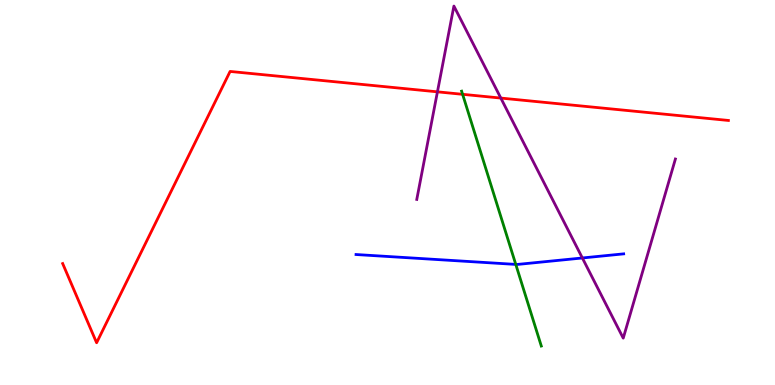[{'lines': ['blue', 'red'], 'intersections': []}, {'lines': ['green', 'red'], 'intersections': [{'x': 5.97, 'y': 7.55}]}, {'lines': ['purple', 'red'], 'intersections': [{'x': 5.64, 'y': 7.61}, {'x': 6.46, 'y': 7.45}]}, {'lines': ['blue', 'green'], 'intersections': [{'x': 6.66, 'y': 3.13}]}, {'lines': ['blue', 'purple'], 'intersections': [{'x': 7.51, 'y': 3.3}]}, {'lines': ['green', 'purple'], 'intersections': []}]